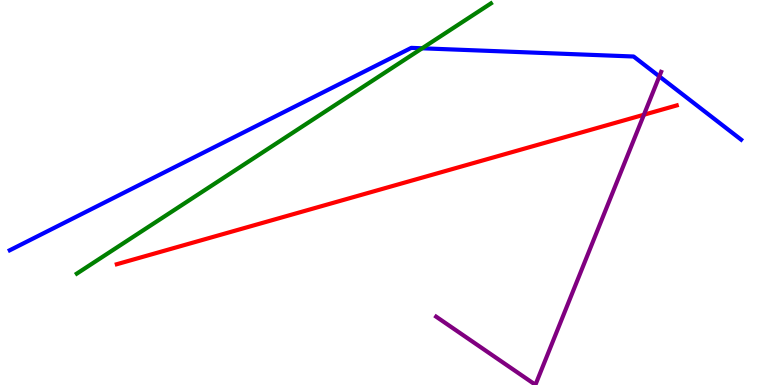[{'lines': ['blue', 'red'], 'intersections': []}, {'lines': ['green', 'red'], 'intersections': []}, {'lines': ['purple', 'red'], 'intersections': [{'x': 8.31, 'y': 7.02}]}, {'lines': ['blue', 'green'], 'intersections': [{'x': 5.45, 'y': 8.75}]}, {'lines': ['blue', 'purple'], 'intersections': [{'x': 8.51, 'y': 8.02}]}, {'lines': ['green', 'purple'], 'intersections': []}]